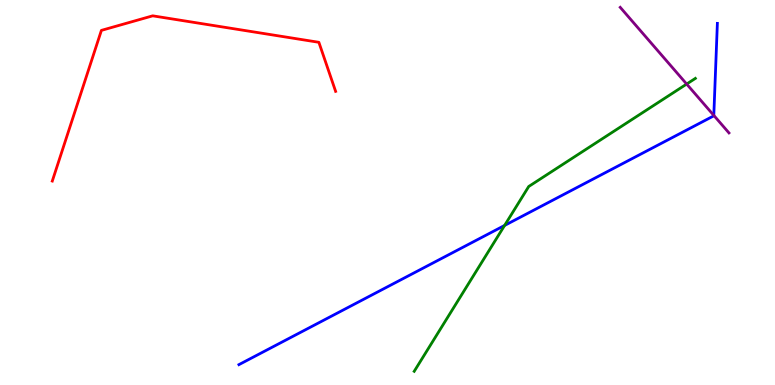[{'lines': ['blue', 'red'], 'intersections': []}, {'lines': ['green', 'red'], 'intersections': []}, {'lines': ['purple', 'red'], 'intersections': []}, {'lines': ['blue', 'green'], 'intersections': [{'x': 6.51, 'y': 4.14}]}, {'lines': ['blue', 'purple'], 'intersections': [{'x': 9.21, 'y': 7.0}]}, {'lines': ['green', 'purple'], 'intersections': [{'x': 8.86, 'y': 7.82}]}]